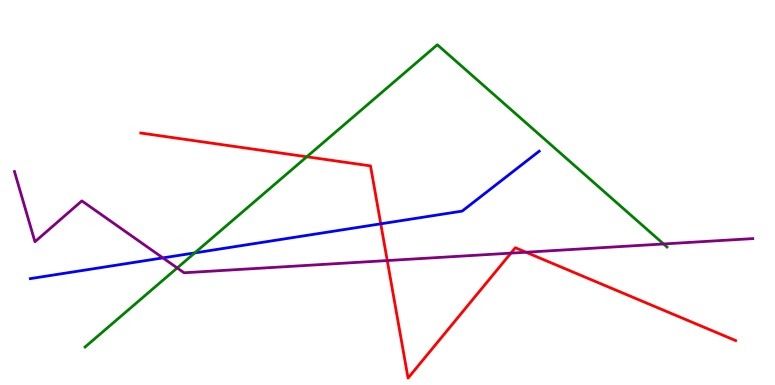[{'lines': ['blue', 'red'], 'intersections': [{'x': 4.91, 'y': 4.19}]}, {'lines': ['green', 'red'], 'intersections': [{'x': 3.96, 'y': 5.93}]}, {'lines': ['purple', 'red'], 'intersections': [{'x': 5.0, 'y': 3.23}, {'x': 6.59, 'y': 3.43}, {'x': 6.79, 'y': 3.45}]}, {'lines': ['blue', 'green'], 'intersections': [{'x': 2.51, 'y': 3.43}]}, {'lines': ['blue', 'purple'], 'intersections': [{'x': 2.1, 'y': 3.3}]}, {'lines': ['green', 'purple'], 'intersections': [{'x': 2.29, 'y': 3.04}, {'x': 8.56, 'y': 3.66}]}]